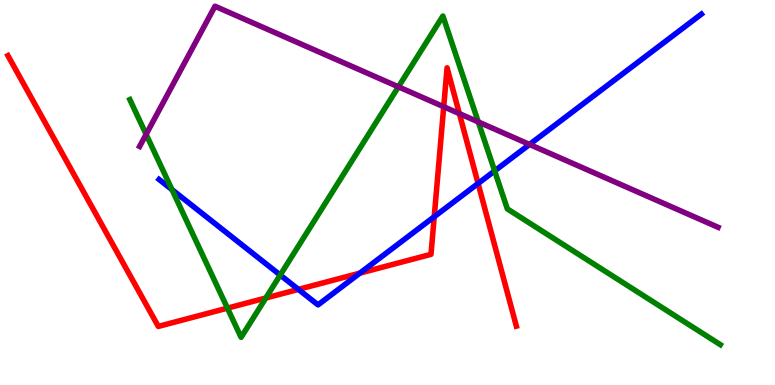[{'lines': ['blue', 'red'], 'intersections': [{'x': 3.85, 'y': 2.48}, {'x': 4.64, 'y': 2.91}, {'x': 5.6, 'y': 4.37}, {'x': 6.17, 'y': 5.23}]}, {'lines': ['green', 'red'], 'intersections': [{'x': 2.93, 'y': 2.0}, {'x': 3.43, 'y': 2.26}]}, {'lines': ['purple', 'red'], 'intersections': [{'x': 5.73, 'y': 7.23}, {'x': 5.93, 'y': 7.05}]}, {'lines': ['blue', 'green'], 'intersections': [{'x': 2.22, 'y': 5.07}, {'x': 3.62, 'y': 2.86}, {'x': 6.38, 'y': 5.56}]}, {'lines': ['blue', 'purple'], 'intersections': [{'x': 6.83, 'y': 6.25}]}, {'lines': ['green', 'purple'], 'intersections': [{'x': 1.89, 'y': 6.51}, {'x': 5.14, 'y': 7.74}, {'x': 6.17, 'y': 6.83}]}]